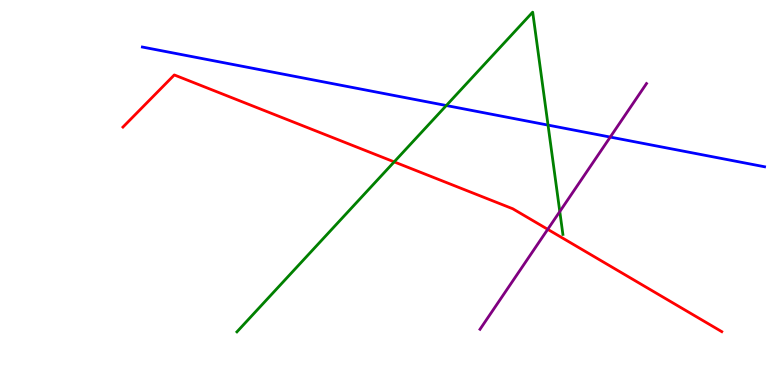[{'lines': ['blue', 'red'], 'intersections': []}, {'lines': ['green', 'red'], 'intersections': [{'x': 5.09, 'y': 5.8}]}, {'lines': ['purple', 'red'], 'intersections': [{'x': 7.07, 'y': 4.04}]}, {'lines': ['blue', 'green'], 'intersections': [{'x': 5.76, 'y': 7.26}, {'x': 7.07, 'y': 6.75}]}, {'lines': ['blue', 'purple'], 'intersections': [{'x': 7.87, 'y': 6.44}]}, {'lines': ['green', 'purple'], 'intersections': [{'x': 7.22, 'y': 4.51}]}]